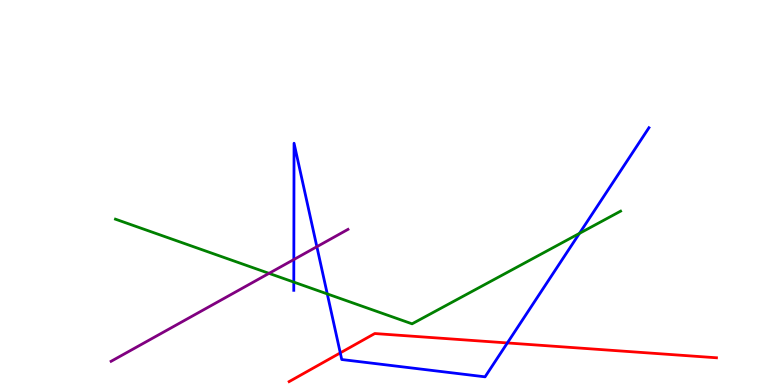[{'lines': ['blue', 'red'], 'intersections': [{'x': 4.39, 'y': 0.834}, {'x': 6.55, 'y': 1.09}]}, {'lines': ['green', 'red'], 'intersections': []}, {'lines': ['purple', 'red'], 'intersections': []}, {'lines': ['blue', 'green'], 'intersections': [{'x': 3.79, 'y': 2.67}, {'x': 4.22, 'y': 2.37}, {'x': 7.48, 'y': 3.94}]}, {'lines': ['blue', 'purple'], 'intersections': [{'x': 3.79, 'y': 3.26}, {'x': 4.09, 'y': 3.59}]}, {'lines': ['green', 'purple'], 'intersections': [{'x': 3.47, 'y': 2.9}]}]